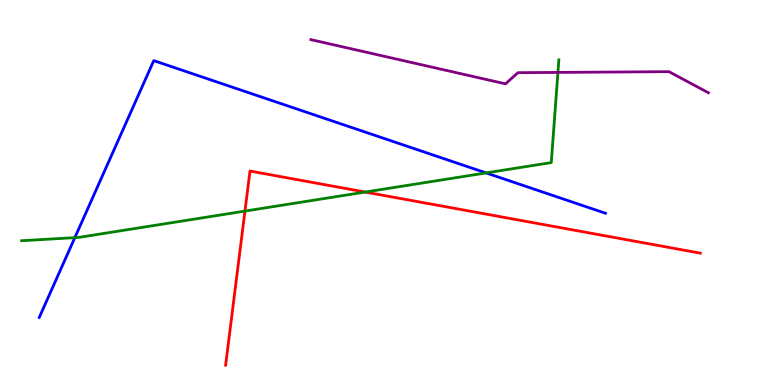[{'lines': ['blue', 'red'], 'intersections': []}, {'lines': ['green', 'red'], 'intersections': [{'x': 3.16, 'y': 4.52}, {'x': 4.71, 'y': 5.01}]}, {'lines': ['purple', 'red'], 'intersections': []}, {'lines': ['blue', 'green'], 'intersections': [{'x': 0.966, 'y': 3.83}, {'x': 6.27, 'y': 5.51}]}, {'lines': ['blue', 'purple'], 'intersections': []}, {'lines': ['green', 'purple'], 'intersections': [{'x': 7.2, 'y': 8.12}]}]